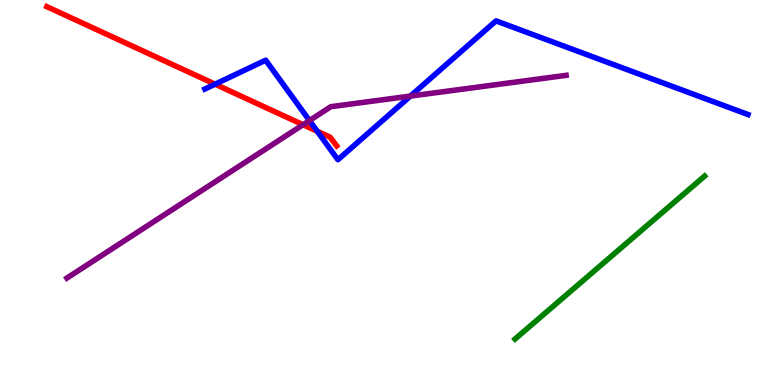[{'lines': ['blue', 'red'], 'intersections': [{'x': 2.78, 'y': 7.81}, {'x': 4.09, 'y': 6.59}]}, {'lines': ['green', 'red'], 'intersections': []}, {'lines': ['purple', 'red'], 'intersections': [{'x': 3.91, 'y': 6.76}]}, {'lines': ['blue', 'green'], 'intersections': []}, {'lines': ['blue', 'purple'], 'intersections': [{'x': 3.99, 'y': 6.87}, {'x': 5.3, 'y': 7.5}]}, {'lines': ['green', 'purple'], 'intersections': []}]